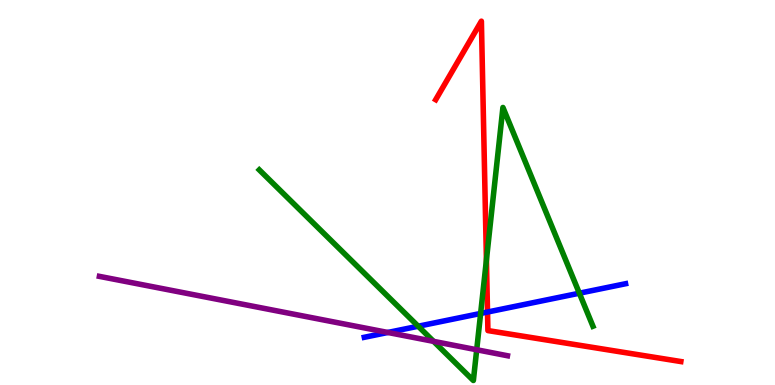[{'lines': ['blue', 'red'], 'intersections': [{'x': 6.29, 'y': 1.9}]}, {'lines': ['green', 'red'], 'intersections': [{'x': 6.28, 'y': 3.25}]}, {'lines': ['purple', 'red'], 'intersections': []}, {'lines': ['blue', 'green'], 'intersections': [{'x': 5.4, 'y': 1.53}, {'x': 6.2, 'y': 1.86}, {'x': 7.48, 'y': 2.38}]}, {'lines': ['blue', 'purple'], 'intersections': [{'x': 5.0, 'y': 1.36}]}, {'lines': ['green', 'purple'], 'intersections': [{'x': 5.59, 'y': 1.13}, {'x': 6.15, 'y': 0.915}]}]